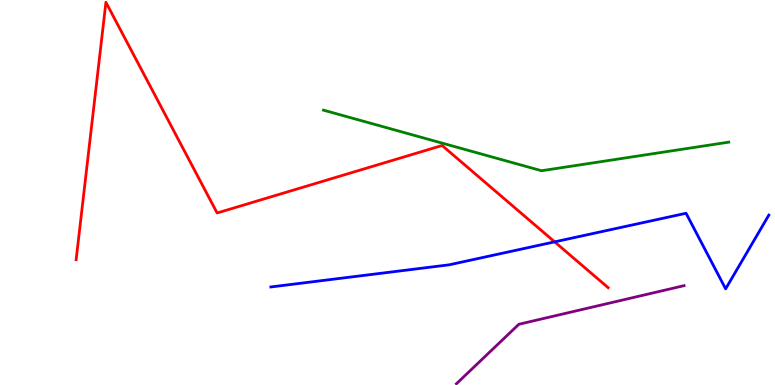[{'lines': ['blue', 'red'], 'intersections': [{'x': 7.16, 'y': 3.72}]}, {'lines': ['green', 'red'], 'intersections': []}, {'lines': ['purple', 'red'], 'intersections': []}, {'lines': ['blue', 'green'], 'intersections': []}, {'lines': ['blue', 'purple'], 'intersections': []}, {'lines': ['green', 'purple'], 'intersections': []}]